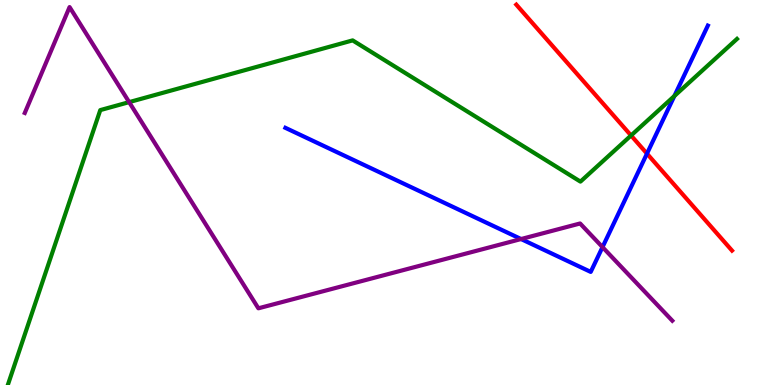[{'lines': ['blue', 'red'], 'intersections': [{'x': 8.35, 'y': 6.01}]}, {'lines': ['green', 'red'], 'intersections': [{'x': 8.14, 'y': 6.48}]}, {'lines': ['purple', 'red'], 'intersections': []}, {'lines': ['blue', 'green'], 'intersections': [{'x': 8.7, 'y': 7.51}]}, {'lines': ['blue', 'purple'], 'intersections': [{'x': 6.72, 'y': 3.79}, {'x': 7.77, 'y': 3.58}]}, {'lines': ['green', 'purple'], 'intersections': [{'x': 1.67, 'y': 7.35}]}]